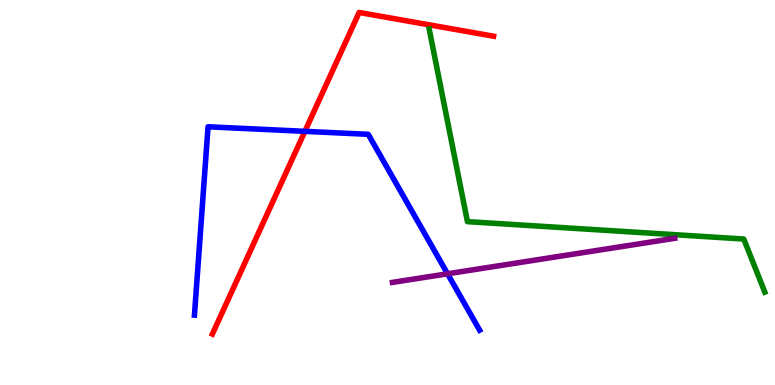[{'lines': ['blue', 'red'], 'intersections': [{'x': 3.93, 'y': 6.59}]}, {'lines': ['green', 'red'], 'intersections': []}, {'lines': ['purple', 'red'], 'intersections': []}, {'lines': ['blue', 'green'], 'intersections': []}, {'lines': ['blue', 'purple'], 'intersections': [{'x': 5.77, 'y': 2.89}]}, {'lines': ['green', 'purple'], 'intersections': []}]